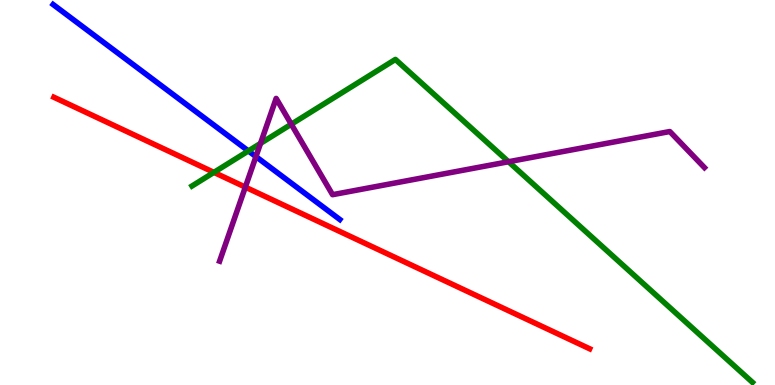[{'lines': ['blue', 'red'], 'intersections': []}, {'lines': ['green', 'red'], 'intersections': [{'x': 2.76, 'y': 5.52}]}, {'lines': ['purple', 'red'], 'intersections': [{'x': 3.17, 'y': 5.14}]}, {'lines': ['blue', 'green'], 'intersections': [{'x': 3.2, 'y': 6.08}]}, {'lines': ['blue', 'purple'], 'intersections': [{'x': 3.3, 'y': 5.93}]}, {'lines': ['green', 'purple'], 'intersections': [{'x': 3.36, 'y': 6.28}, {'x': 3.76, 'y': 6.77}, {'x': 6.56, 'y': 5.8}]}]